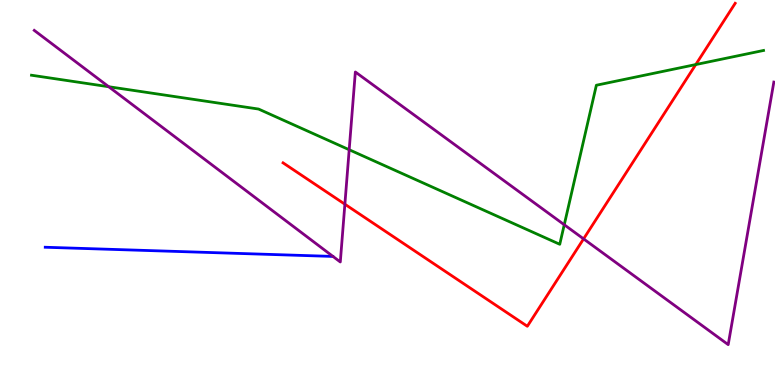[{'lines': ['blue', 'red'], 'intersections': []}, {'lines': ['green', 'red'], 'intersections': [{'x': 8.98, 'y': 8.32}]}, {'lines': ['purple', 'red'], 'intersections': [{'x': 4.45, 'y': 4.7}, {'x': 7.53, 'y': 3.8}]}, {'lines': ['blue', 'green'], 'intersections': []}, {'lines': ['blue', 'purple'], 'intersections': []}, {'lines': ['green', 'purple'], 'intersections': [{'x': 1.4, 'y': 7.75}, {'x': 4.51, 'y': 6.11}, {'x': 7.28, 'y': 4.16}]}]